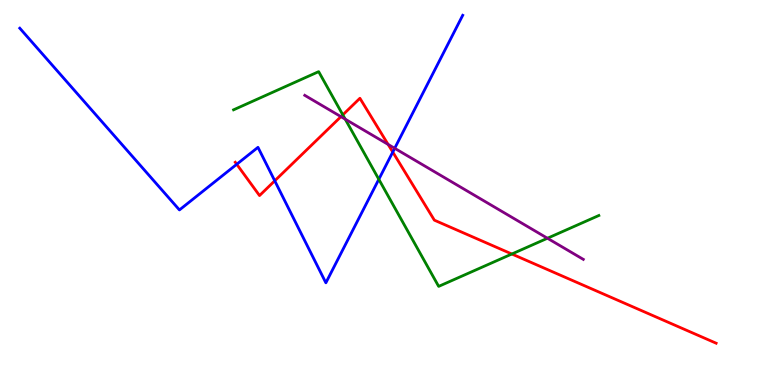[{'lines': ['blue', 'red'], 'intersections': [{'x': 3.05, 'y': 5.73}, {'x': 3.55, 'y': 5.3}, {'x': 5.07, 'y': 6.05}]}, {'lines': ['green', 'red'], 'intersections': [{'x': 4.42, 'y': 7.02}, {'x': 6.6, 'y': 3.4}]}, {'lines': ['purple', 'red'], 'intersections': [{'x': 4.4, 'y': 6.97}, {'x': 5.01, 'y': 6.25}]}, {'lines': ['blue', 'green'], 'intersections': [{'x': 4.89, 'y': 5.34}]}, {'lines': ['blue', 'purple'], 'intersections': [{'x': 5.09, 'y': 6.15}]}, {'lines': ['green', 'purple'], 'intersections': [{'x': 4.45, 'y': 6.9}, {'x': 7.06, 'y': 3.81}]}]